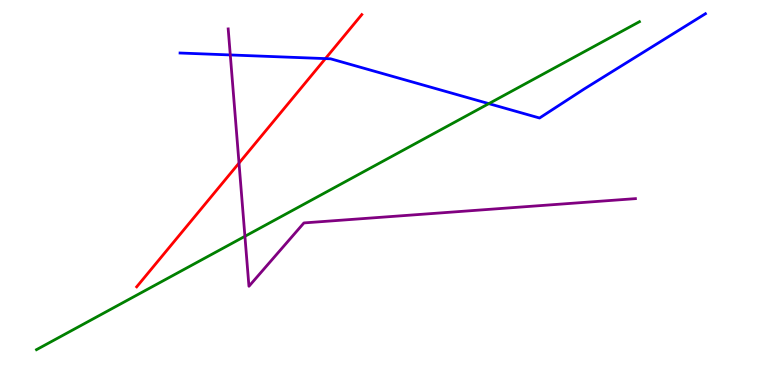[{'lines': ['blue', 'red'], 'intersections': [{'x': 4.2, 'y': 8.48}]}, {'lines': ['green', 'red'], 'intersections': []}, {'lines': ['purple', 'red'], 'intersections': [{'x': 3.08, 'y': 5.76}]}, {'lines': ['blue', 'green'], 'intersections': [{'x': 6.31, 'y': 7.31}]}, {'lines': ['blue', 'purple'], 'intersections': [{'x': 2.97, 'y': 8.57}]}, {'lines': ['green', 'purple'], 'intersections': [{'x': 3.16, 'y': 3.86}]}]